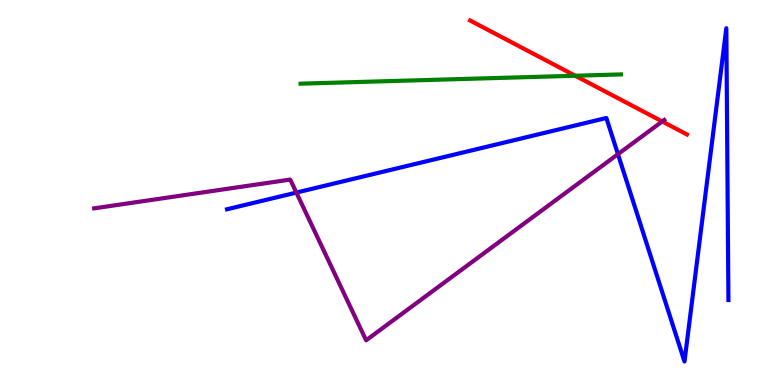[{'lines': ['blue', 'red'], 'intersections': []}, {'lines': ['green', 'red'], 'intersections': [{'x': 7.42, 'y': 8.03}]}, {'lines': ['purple', 'red'], 'intersections': [{'x': 8.54, 'y': 6.85}]}, {'lines': ['blue', 'green'], 'intersections': []}, {'lines': ['blue', 'purple'], 'intersections': [{'x': 3.82, 'y': 5.0}, {'x': 7.97, 'y': 6.0}]}, {'lines': ['green', 'purple'], 'intersections': []}]